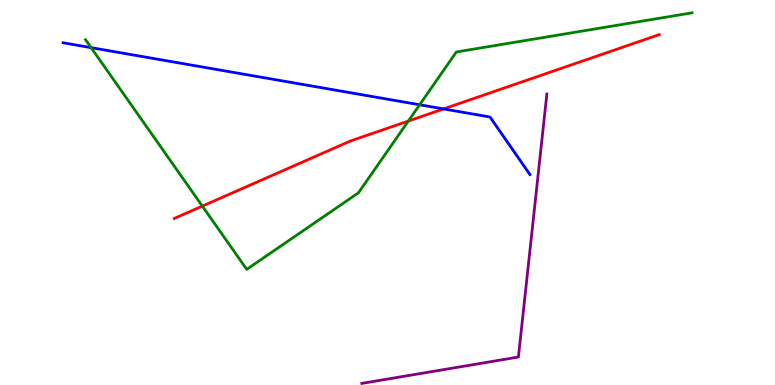[{'lines': ['blue', 'red'], 'intersections': [{'x': 5.72, 'y': 7.17}]}, {'lines': ['green', 'red'], 'intersections': [{'x': 2.61, 'y': 4.65}, {'x': 5.27, 'y': 6.86}]}, {'lines': ['purple', 'red'], 'intersections': []}, {'lines': ['blue', 'green'], 'intersections': [{'x': 1.18, 'y': 8.76}, {'x': 5.41, 'y': 7.28}]}, {'lines': ['blue', 'purple'], 'intersections': []}, {'lines': ['green', 'purple'], 'intersections': []}]